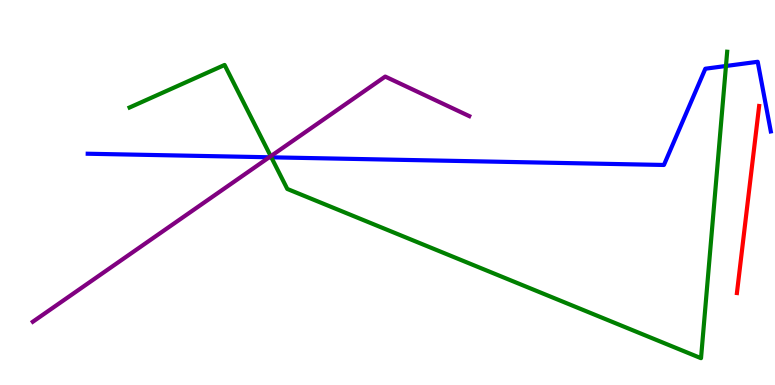[{'lines': ['blue', 'red'], 'intersections': []}, {'lines': ['green', 'red'], 'intersections': []}, {'lines': ['purple', 'red'], 'intersections': []}, {'lines': ['blue', 'green'], 'intersections': [{'x': 3.5, 'y': 5.91}, {'x': 9.37, 'y': 8.29}]}, {'lines': ['blue', 'purple'], 'intersections': [{'x': 3.47, 'y': 5.91}]}, {'lines': ['green', 'purple'], 'intersections': [{'x': 3.49, 'y': 5.94}]}]